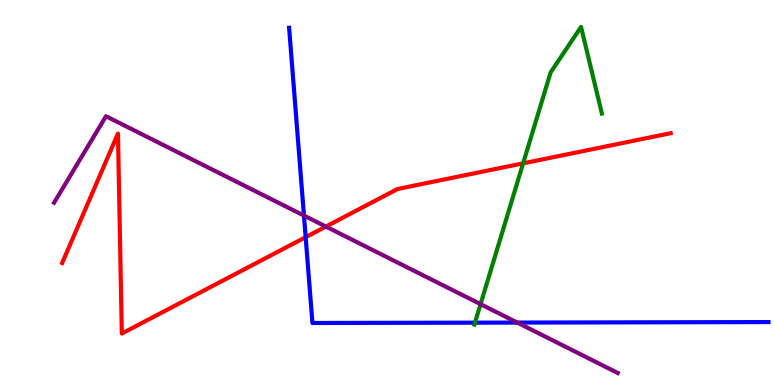[{'lines': ['blue', 'red'], 'intersections': [{'x': 3.94, 'y': 3.84}]}, {'lines': ['green', 'red'], 'intersections': [{'x': 6.75, 'y': 5.76}]}, {'lines': ['purple', 'red'], 'intersections': [{'x': 4.21, 'y': 4.12}]}, {'lines': ['blue', 'green'], 'intersections': [{'x': 6.13, 'y': 1.62}]}, {'lines': ['blue', 'purple'], 'intersections': [{'x': 3.92, 'y': 4.4}, {'x': 6.67, 'y': 1.62}]}, {'lines': ['green', 'purple'], 'intersections': [{'x': 6.2, 'y': 2.1}]}]